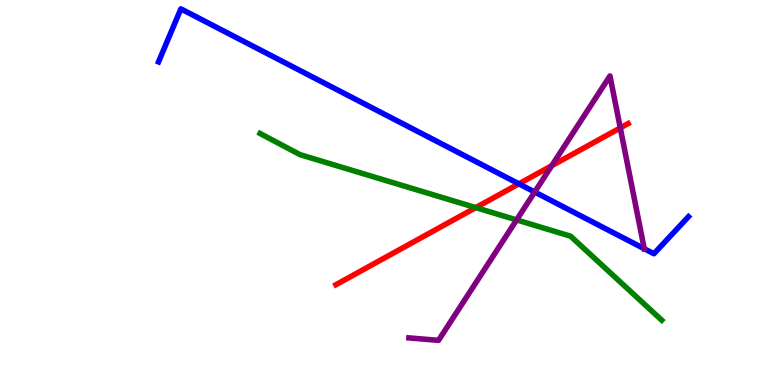[{'lines': ['blue', 'red'], 'intersections': [{'x': 6.7, 'y': 5.23}]}, {'lines': ['green', 'red'], 'intersections': [{'x': 6.14, 'y': 4.61}]}, {'lines': ['purple', 'red'], 'intersections': [{'x': 7.12, 'y': 5.7}, {'x': 8.0, 'y': 6.68}]}, {'lines': ['blue', 'green'], 'intersections': []}, {'lines': ['blue', 'purple'], 'intersections': [{'x': 6.9, 'y': 5.01}, {'x': 8.31, 'y': 3.54}]}, {'lines': ['green', 'purple'], 'intersections': [{'x': 6.67, 'y': 4.29}]}]